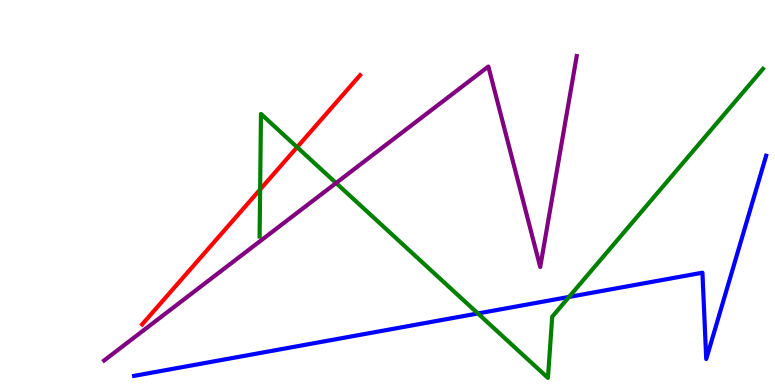[{'lines': ['blue', 'red'], 'intersections': []}, {'lines': ['green', 'red'], 'intersections': [{'x': 3.36, 'y': 5.08}, {'x': 3.83, 'y': 6.18}]}, {'lines': ['purple', 'red'], 'intersections': []}, {'lines': ['blue', 'green'], 'intersections': [{'x': 6.17, 'y': 1.86}, {'x': 7.34, 'y': 2.29}]}, {'lines': ['blue', 'purple'], 'intersections': []}, {'lines': ['green', 'purple'], 'intersections': [{'x': 4.34, 'y': 5.25}]}]